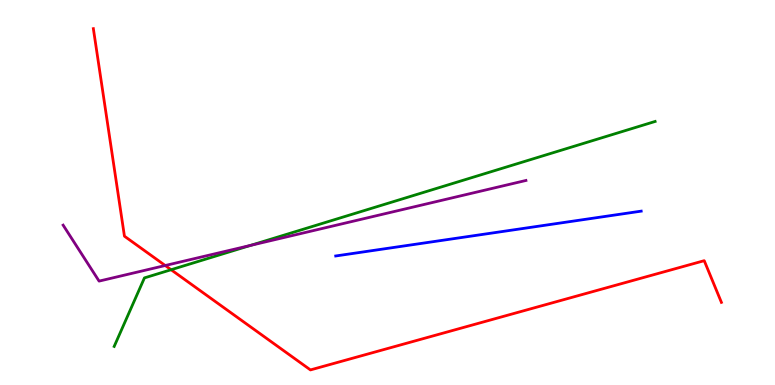[{'lines': ['blue', 'red'], 'intersections': []}, {'lines': ['green', 'red'], 'intersections': [{'x': 2.21, 'y': 2.99}]}, {'lines': ['purple', 'red'], 'intersections': [{'x': 2.13, 'y': 3.1}]}, {'lines': ['blue', 'green'], 'intersections': []}, {'lines': ['blue', 'purple'], 'intersections': []}, {'lines': ['green', 'purple'], 'intersections': [{'x': 3.23, 'y': 3.63}]}]